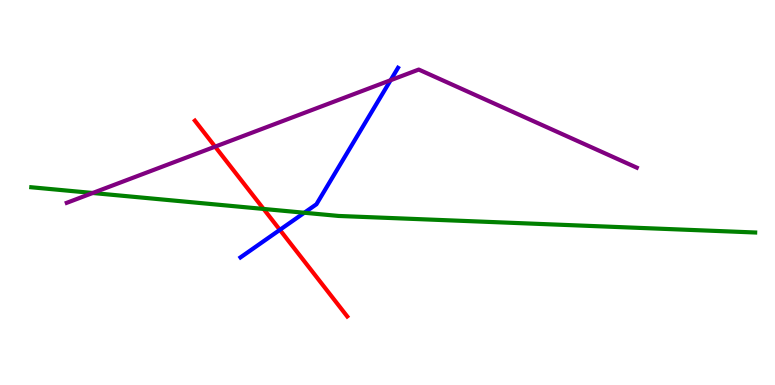[{'lines': ['blue', 'red'], 'intersections': [{'x': 3.61, 'y': 4.03}]}, {'lines': ['green', 'red'], 'intersections': [{'x': 3.4, 'y': 4.57}]}, {'lines': ['purple', 'red'], 'intersections': [{'x': 2.78, 'y': 6.19}]}, {'lines': ['blue', 'green'], 'intersections': [{'x': 3.93, 'y': 4.47}]}, {'lines': ['blue', 'purple'], 'intersections': [{'x': 5.04, 'y': 7.92}]}, {'lines': ['green', 'purple'], 'intersections': [{'x': 1.2, 'y': 4.99}]}]